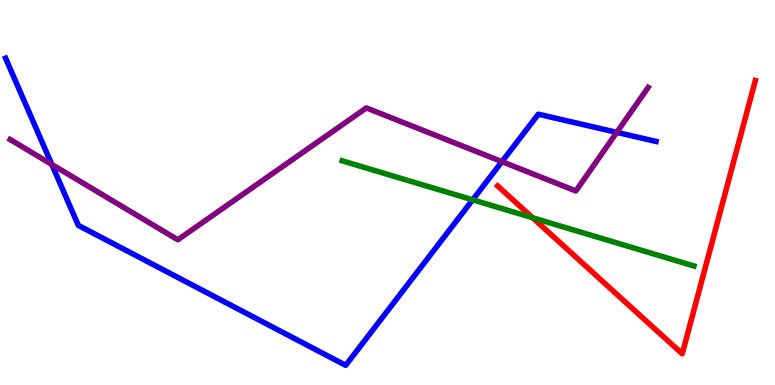[{'lines': ['blue', 'red'], 'intersections': []}, {'lines': ['green', 'red'], 'intersections': [{'x': 6.87, 'y': 4.34}]}, {'lines': ['purple', 'red'], 'intersections': []}, {'lines': ['blue', 'green'], 'intersections': [{'x': 6.1, 'y': 4.81}]}, {'lines': ['blue', 'purple'], 'intersections': [{'x': 0.669, 'y': 5.73}, {'x': 6.48, 'y': 5.8}, {'x': 7.96, 'y': 6.56}]}, {'lines': ['green', 'purple'], 'intersections': []}]